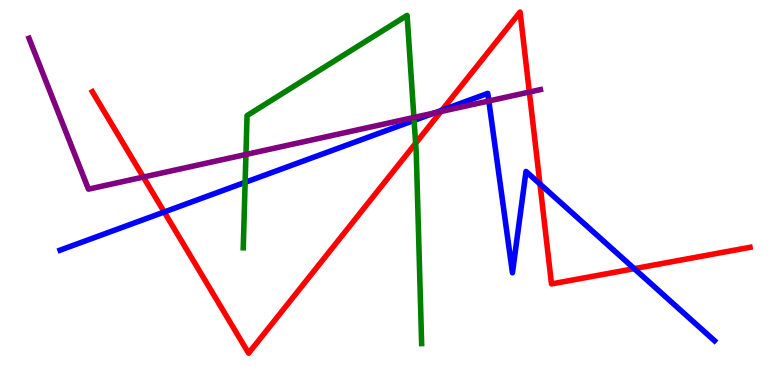[{'lines': ['blue', 'red'], 'intersections': [{'x': 2.12, 'y': 4.49}, {'x': 5.7, 'y': 7.14}, {'x': 6.97, 'y': 5.22}, {'x': 8.18, 'y': 3.02}]}, {'lines': ['green', 'red'], 'intersections': [{'x': 5.36, 'y': 6.28}]}, {'lines': ['purple', 'red'], 'intersections': [{'x': 1.85, 'y': 5.4}, {'x': 5.69, 'y': 7.1}, {'x': 6.83, 'y': 7.61}]}, {'lines': ['blue', 'green'], 'intersections': [{'x': 3.16, 'y': 5.26}, {'x': 5.34, 'y': 6.87}]}, {'lines': ['blue', 'purple'], 'intersections': [{'x': 5.61, 'y': 7.07}, {'x': 6.31, 'y': 7.38}]}, {'lines': ['green', 'purple'], 'intersections': [{'x': 3.17, 'y': 5.99}, {'x': 5.34, 'y': 6.95}]}]